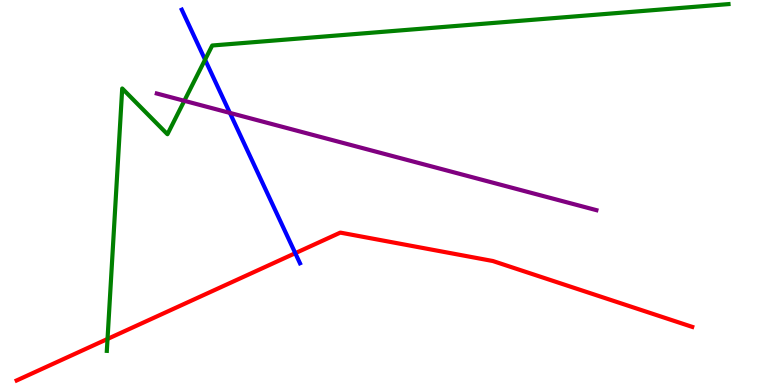[{'lines': ['blue', 'red'], 'intersections': [{'x': 3.81, 'y': 3.42}]}, {'lines': ['green', 'red'], 'intersections': [{'x': 1.39, 'y': 1.2}]}, {'lines': ['purple', 'red'], 'intersections': []}, {'lines': ['blue', 'green'], 'intersections': [{'x': 2.65, 'y': 8.45}]}, {'lines': ['blue', 'purple'], 'intersections': [{'x': 2.97, 'y': 7.07}]}, {'lines': ['green', 'purple'], 'intersections': [{'x': 2.38, 'y': 7.38}]}]